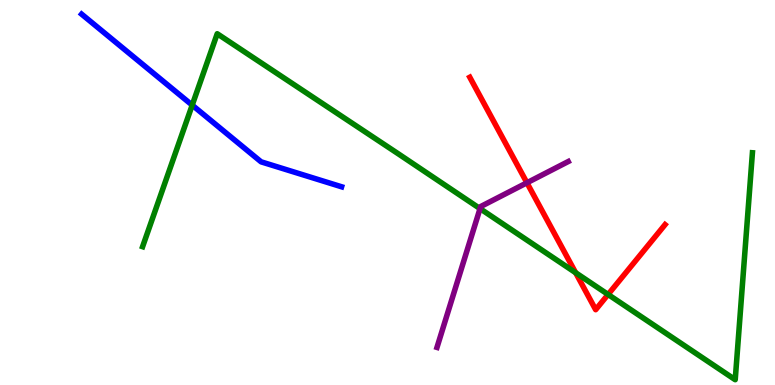[{'lines': ['blue', 'red'], 'intersections': []}, {'lines': ['green', 'red'], 'intersections': [{'x': 7.43, 'y': 2.92}, {'x': 7.85, 'y': 2.35}]}, {'lines': ['purple', 'red'], 'intersections': [{'x': 6.8, 'y': 5.25}]}, {'lines': ['blue', 'green'], 'intersections': [{'x': 2.48, 'y': 7.27}]}, {'lines': ['blue', 'purple'], 'intersections': []}, {'lines': ['green', 'purple'], 'intersections': [{'x': 6.19, 'y': 4.58}]}]